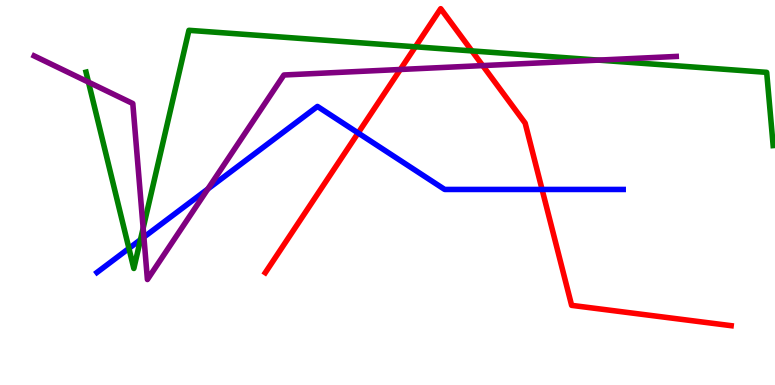[{'lines': ['blue', 'red'], 'intersections': [{'x': 4.62, 'y': 6.55}, {'x': 6.99, 'y': 5.08}]}, {'lines': ['green', 'red'], 'intersections': [{'x': 5.36, 'y': 8.78}, {'x': 6.09, 'y': 8.68}]}, {'lines': ['purple', 'red'], 'intersections': [{'x': 5.17, 'y': 8.2}, {'x': 6.23, 'y': 8.3}]}, {'lines': ['blue', 'green'], 'intersections': [{'x': 1.66, 'y': 3.55}, {'x': 1.81, 'y': 3.77}]}, {'lines': ['blue', 'purple'], 'intersections': [{'x': 1.86, 'y': 3.84}, {'x': 2.68, 'y': 5.09}]}, {'lines': ['green', 'purple'], 'intersections': [{'x': 1.14, 'y': 7.87}, {'x': 1.85, 'y': 4.07}, {'x': 7.72, 'y': 8.44}]}]